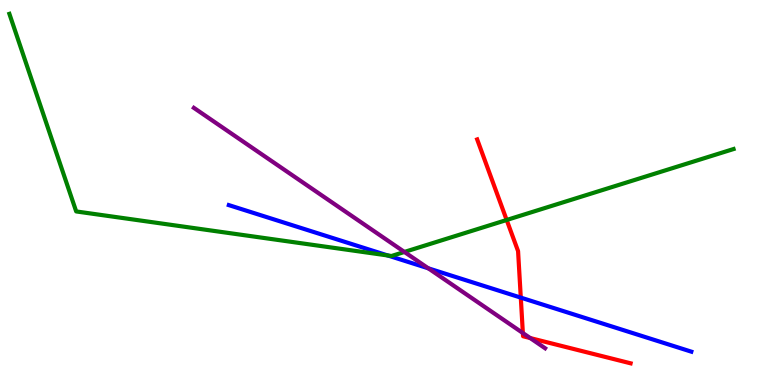[{'lines': ['blue', 'red'], 'intersections': [{'x': 6.72, 'y': 2.27}]}, {'lines': ['green', 'red'], 'intersections': [{'x': 6.54, 'y': 4.29}]}, {'lines': ['purple', 'red'], 'intersections': [{'x': 6.75, 'y': 1.35}, {'x': 6.84, 'y': 1.22}]}, {'lines': ['blue', 'green'], 'intersections': [{'x': 5.0, 'y': 3.36}]}, {'lines': ['blue', 'purple'], 'intersections': [{'x': 5.53, 'y': 3.03}]}, {'lines': ['green', 'purple'], 'intersections': [{'x': 5.22, 'y': 3.46}]}]